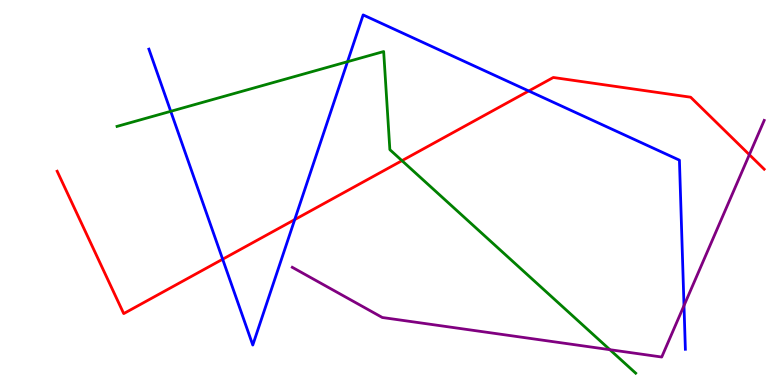[{'lines': ['blue', 'red'], 'intersections': [{'x': 2.87, 'y': 3.27}, {'x': 3.8, 'y': 4.3}, {'x': 6.82, 'y': 7.64}]}, {'lines': ['green', 'red'], 'intersections': [{'x': 5.19, 'y': 5.83}]}, {'lines': ['purple', 'red'], 'intersections': [{'x': 9.67, 'y': 5.98}]}, {'lines': ['blue', 'green'], 'intersections': [{'x': 2.2, 'y': 7.11}, {'x': 4.48, 'y': 8.4}]}, {'lines': ['blue', 'purple'], 'intersections': [{'x': 8.83, 'y': 2.06}]}, {'lines': ['green', 'purple'], 'intersections': [{'x': 7.87, 'y': 0.917}]}]